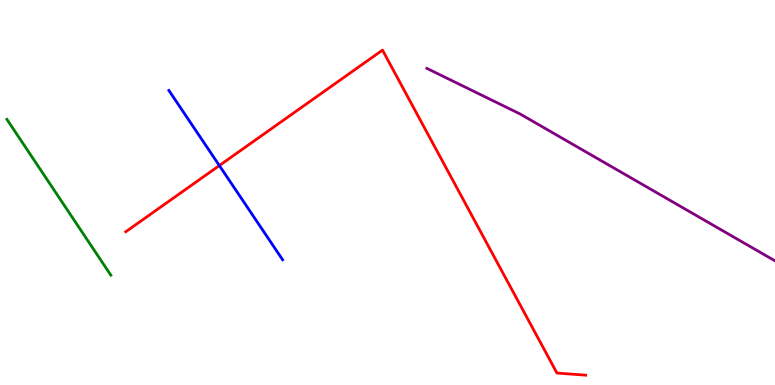[{'lines': ['blue', 'red'], 'intersections': [{'x': 2.83, 'y': 5.7}]}, {'lines': ['green', 'red'], 'intersections': []}, {'lines': ['purple', 'red'], 'intersections': []}, {'lines': ['blue', 'green'], 'intersections': []}, {'lines': ['blue', 'purple'], 'intersections': []}, {'lines': ['green', 'purple'], 'intersections': []}]